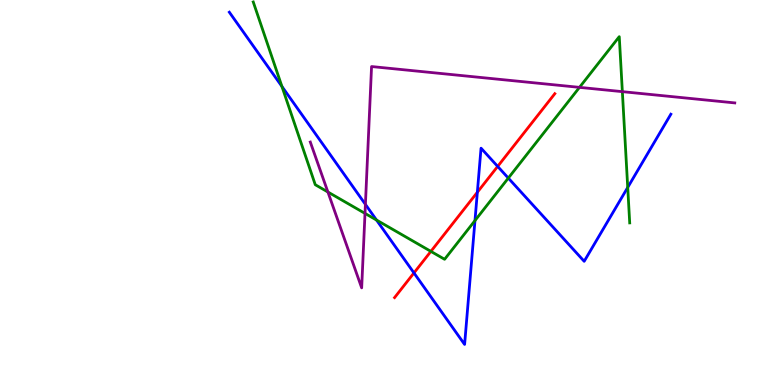[{'lines': ['blue', 'red'], 'intersections': [{'x': 5.34, 'y': 2.91}, {'x': 6.16, 'y': 5.01}, {'x': 6.42, 'y': 5.68}]}, {'lines': ['green', 'red'], 'intersections': [{'x': 5.56, 'y': 3.47}]}, {'lines': ['purple', 'red'], 'intersections': []}, {'lines': ['blue', 'green'], 'intersections': [{'x': 3.64, 'y': 7.75}, {'x': 4.86, 'y': 4.28}, {'x': 6.13, 'y': 4.27}, {'x': 6.56, 'y': 5.37}, {'x': 8.1, 'y': 5.13}]}, {'lines': ['blue', 'purple'], 'intersections': [{'x': 4.71, 'y': 4.69}]}, {'lines': ['green', 'purple'], 'intersections': [{'x': 4.23, 'y': 5.01}, {'x': 4.71, 'y': 4.46}, {'x': 7.48, 'y': 7.73}, {'x': 8.03, 'y': 7.62}]}]